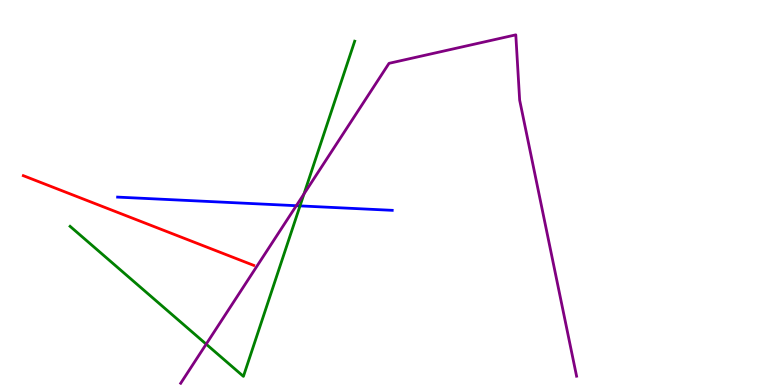[{'lines': ['blue', 'red'], 'intersections': []}, {'lines': ['green', 'red'], 'intersections': []}, {'lines': ['purple', 'red'], 'intersections': []}, {'lines': ['blue', 'green'], 'intersections': [{'x': 3.87, 'y': 4.65}]}, {'lines': ['blue', 'purple'], 'intersections': [{'x': 3.82, 'y': 4.66}]}, {'lines': ['green', 'purple'], 'intersections': [{'x': 2.66, 'y': 1.06}, {'x': 3.92, 'y': 4.96}]}]